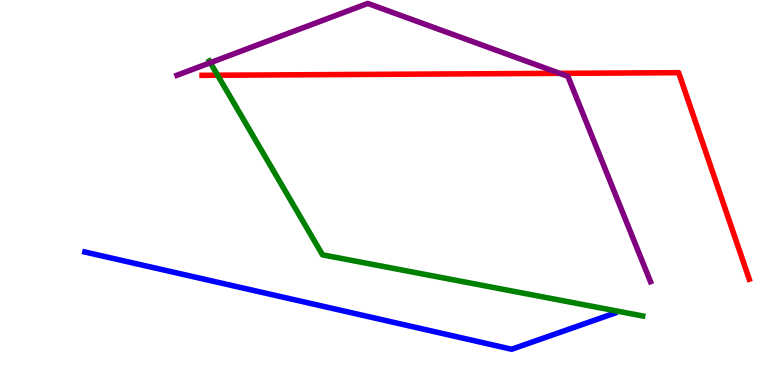[{'lines': ['blue', 'red'], 'intersections': []}, {'lines': ['green', 'red'], 'intersections': [{'x': 2.81, 'y': 8.05}]}, {'lines': ['purple', 'red'], 'intersections': [{'x': 7.22, 'y': 8.09}]}, {'lines': ['blue', 'green'], 'intersections': []}, {'lines': ['blue', 'purple'], 'intersections': []}, {'lines': ['green', 'purple'], 'intersections': [{'x': 2.71, 'y': 8.37}]}]